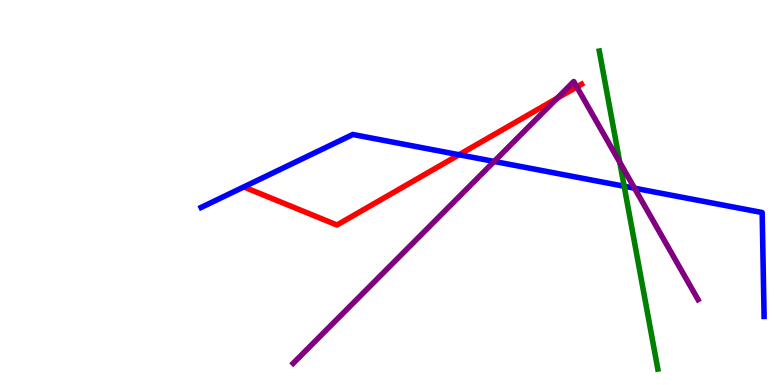[{'lines': ['blue', 'red'], 'intersections': [{'x': 5.92, 'y': 5.98}]}, {'lines': ['green', 'red'], 'intersections': []}, {'lines': ['purple', 'red'], 'intersections': [{'x': 7.19, 'y': 7.45}, {'x': 7.44, 'y': 7.74}]}, {'lines': ['blue', 'green'], 'intersections': [{'x': 8.05, 'y': 5.16}]}, {'lines': ['blue', 'purple'], 'intersections': [{'x': 6.38, 'y': 5.81}, {'x': 8.19, 'y': 5.11}]}, {'lines': ['green', 'purple'], 'intersections': [{'x': 8.0, 'y': 5.78}]}]